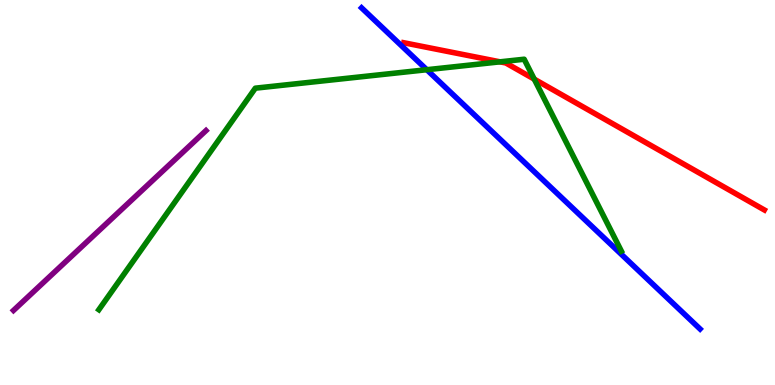[{'lines': ['blue', 'red'], 'intersections': []}, {'lines': ['green', 'red'], 'intersections': [{'x': 6.45, 'y': 8.39}, {'x': 6.89, 'y': 7.94}]}, {'lines': ['purple', 'red'], 'intersections': []}, {'lines': ['blue', 'green'], 'intersections': [{'x': 5.51, 'y': 8.19}]}, {'lines': ['blue', 'purple'], 'intersections': []}, {'lines': ['green', 'purple'], 'intersections': []}]